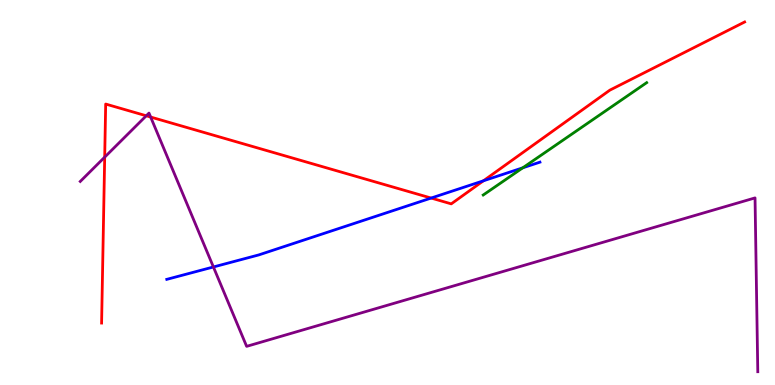[{'lines': ['blue', 'red'], 'intersections': [{'x': 5.56, 'y': 4.86}, {'x': 6.24, 'y': 5.3}]}, {'lines': ['green', 'red'], 'intersections': []}, {'lines': ['purple', 'red'], 'intersections': [{'x': 1.35, 'y': 5.92}, {'x': 1.89, 'y': 6.99}, {'x': 1.94, 'y': 6.96}]}, {'lines': ['blue', 'green'], 'intersections': [{'x': 6.75, 'y': 5.64}]}, {'lines': ['blue', 'purple'], 'intersections': [{'x': 2.75, 'y': 3.07}]}, {'lines': ['green', 'purple'], 'intersections': []}]